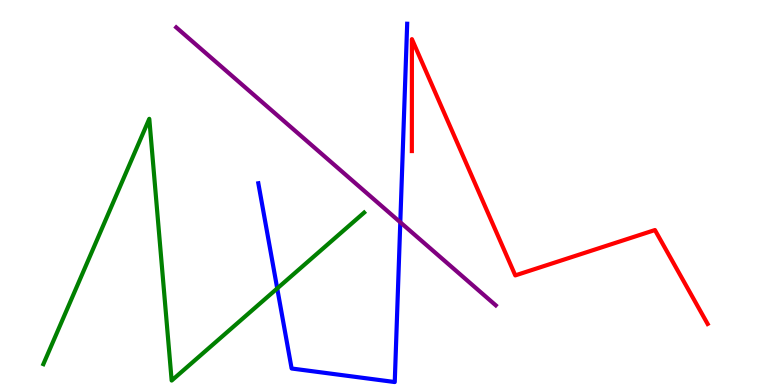[{'lines': ['blue', 'red'], 'intersections': []}, {'lines': ['green', 'red'], 'intersections': []}, {'lines': ['purple', 'red'], 'intersections': []}, {'lines': ['blue', 'green'], 'intersections': [{'x': 3.58, 'y': 2.51}]}, {'lines': ['blue', 'purple'], 'intersections': [{'x': 5.17, 'y': 4.23}]}, {'lines': ['green', 'purple'], 'intersections': []}]